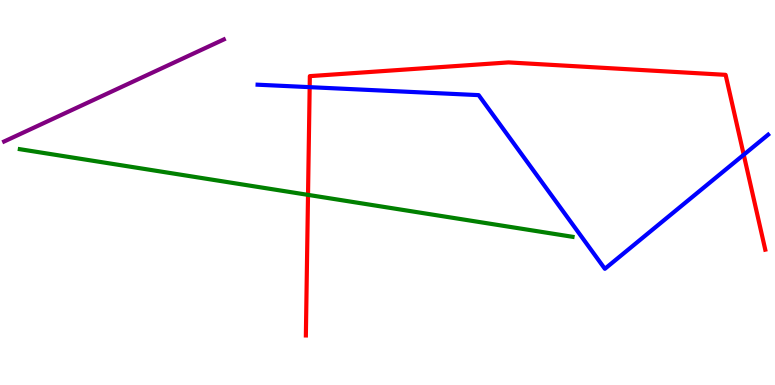[{'lines': ['blue', 'red'], 'intersections': [{'x': 4.0, 'y': 7.74}, {'x': 9.6, 'y': 5.98}]}, {'lines': ['green', 'red'], 'intersections': [{'x': 3.97, 'y': 4.94}]}, {'lines': ['purple', 'red'], 'intersections': []}, {'lines': ['blue', 'green'], 'intersections': []}, {'lines': ['blue', 'purple'], 'intersections': []}, {'lines': ['green', 'purple'], 'intersections': []}]